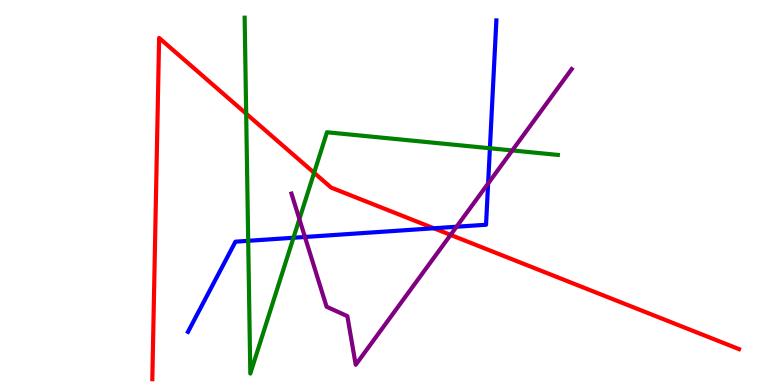[{'lines': ['blue', 'red'], 'intersections': [{'x': 5.6, 'y': 4.07}]}, {'lines': ['green', 'red'], 'intersections': [{'x': 3.18, 'y': 7.05}, {'x': 4.05, 'y': 5.51}]}, {'lines': ['purple', 'red'], 'intersections': [{'x': 5.81, 'y': 3.9}]}, {'lines': ['blue', 'green'], 'intersections': [{'x': 3.2, 'y': 3.75}, {'x': 3.79, 'y': 3.82}, {'x': 6.32, 'y': 6.15}]}, {'lines': ['blue', 'purple'], 'intersections': [{'x': 3.93, 'y': 3.84}, {'x': 5.89, 'y': 4.11}, {'x': 6.3, 'y': 5.23}]}, {'lines': ['green', 'purple'], 'intersections': [{'x': 3.86, 'y': 4.31}, {'x': 6.61, 'y': 6.09}]}]